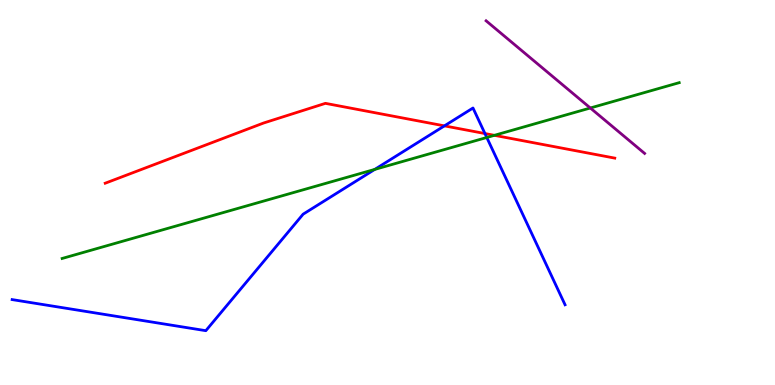[{'lines': ['blue', 'red'], 'intersections': [{'x': 5.73, 'y': 6.73}, {'x': 6.26, 'y': 6.53}]}, {'lines': ['green', 'red'], 'intersections': [{'x': 6.38, 'y': 6.49}]}, {'lines': ['purple', 'red'], 'intersections': []}, {'lines': ['blue', 'green'], 'intersections': [{'x': 4.84, 'y': 5.6}, {'x': 6.28, 'y': 6.43}]}, {'lines': ['blue', 'purple'], 'intersections': []}, {'lines': ['green', 'purple'], 'intersections': [{'x': 7.62, 'y': 7.19}]}]